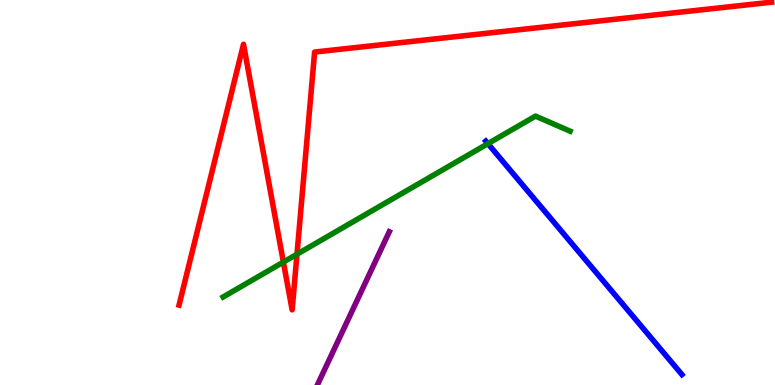[{'lines': ['blue', 'red'], 'intersections': []}, {'lines': ['green', 'red'], 'intersections': [{'x': 3.66, 'y': 3.19}, {'x': 3.83, 'y': 3.4}]}, {'lines': ['purple', 'red'], 'intersections': []}, {'lines': ['blue', 'green'], 'intersections': [{'x': 6.3, 'y': 6.27}]}, {'lines': ['blue', 'purple'], 'intersections': []}, {'lines': ['green', 'purple'], 'intersections': []}]